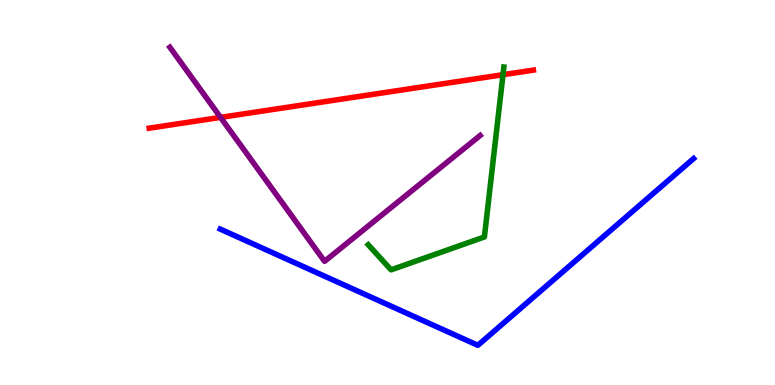[{'lines': ['blue', 'red'], 'intersections': []}, {'lines': ['green', 'red'], 'intersections': [{'x': 6.49, 'y': 8.06}]}, {'lines': ['purple', 'red'], 'intersections': [{'x': 2.85, 'y': 6.95}]}, {'lines': ['blue', 'green'], 'intersections': []}, {'lines': ['blue', 'purple'], 'intersections': []}, {'lines': ['green', 'purple'], 'intersections': []}]